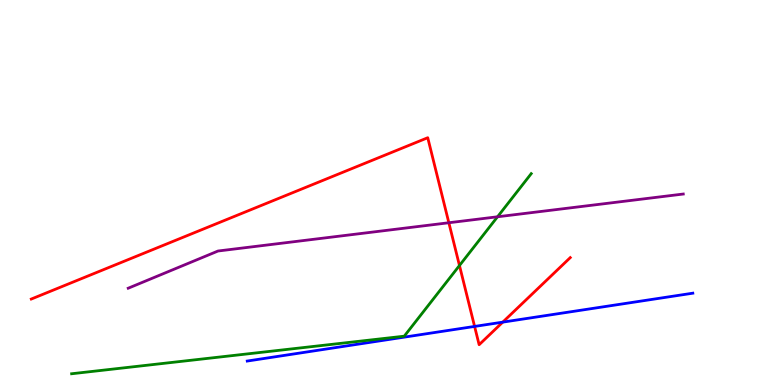[{'lines': ['blue', 'red'], 'intersections': [{'x': 6.12, 'y': 1.52}, {'x': 6.49, 'y': 1.63}]}, {'lines': ['green', 'red'], 'intersections': [{'x': 5.93, 'y': 3.1}]}, {'lines': ['purple', 'red'], 'intersections': [{'x': 5.79, 'y': 4.21}]}, {'lines': ['blue', 'green'], 'intersections': []}, {'lines': ['blue', 'purple'], 'intersections': []}, {'lines': ['green', 'purple'], 'intersections': [{'x': 6.42, 'y': 4.37}]}]